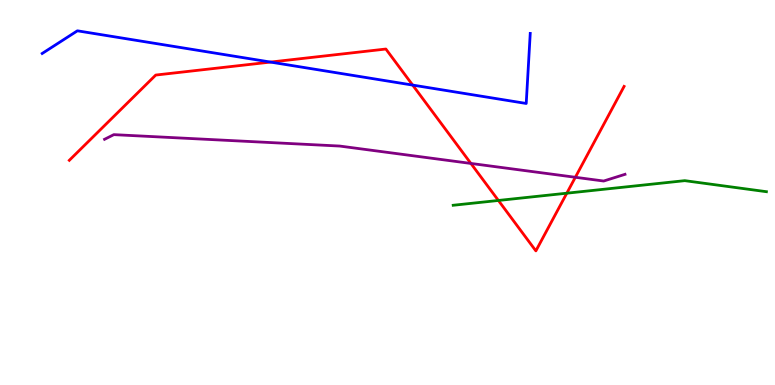[{'lines': ['blue', 'red'], 'intersections': [{'x': 3.49, 'y': 8.39}, {'x': 5.32, 'y': 7.79}]}, {'lines': ['green', 'red'], 'intersections': [{'x': 6.43, 'y': 4.79}, {'x': 7.31, 'y': 4.98}]}, {'lines': ['purple', 'red'], 'intersections': [{'x': 6.08, 'y': 5.75}, {'x': 7.42, 'y': 5.4}]}, {'lines': ['blue', 'green'], 'intersections': []}, {'lines': ['blue', 'purple'], 'intersections': []}, {'lines': ['green', 'purple'], 'intersections': []}]